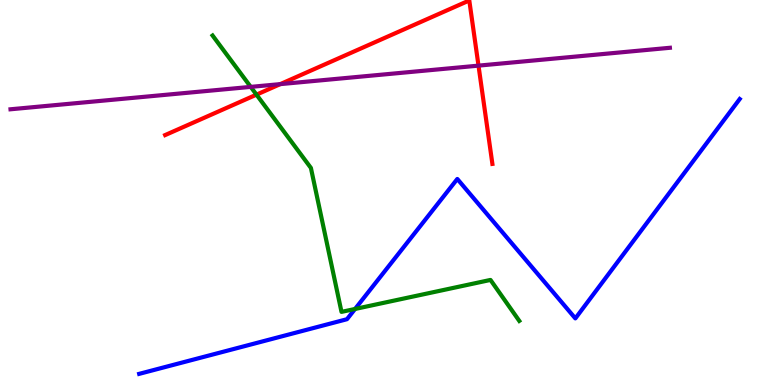[{'lines': ['blue', 'red'], 'intersections': []}, {'lines': ['green', 'red'], 'intersections': [{'x': 3.31, 'y': 7.54}]}, {'lines': ['purple', 'red'], 'intersections': [{'x': 3.62, 'y': 7.81}, {'x': 6.17, 'y': 8.3}]}, {'lines': ['blue', 'green'], 'intersections': [{'x': 4.58, 'y': 1.97}]}, {'lines': ['blue', 'purple'], 'intersections': []}, {'lines': ['green', 'purple'], 'intersections': [{'x': 3.23, 'y': 7.74}]}]